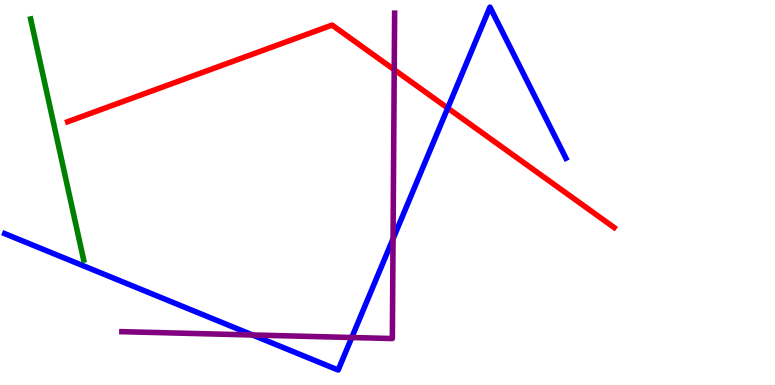[{'lines': ['blue', 'red'], 'intersections': [{'x': 5.78, 'y': 7.19}]}, {'lines': ['green', 'red'], 'intersections': []}, {'lines': ['purple', 'red'], 'intersections': [{'x': 5.09, 'y': 8.19}]}, {'lines': ['blue', 'green'], 'intersections': []}, {'lines': ['blue', 'purple'], 'intersections': [{'x': 3.26, 'y': 1.3}, {'x': 4.54, 'y': 1.23}, {'x': 5.07, 'y': 3.8}]}, {'lines': ['green', 'purple'], 'intersections': []}]